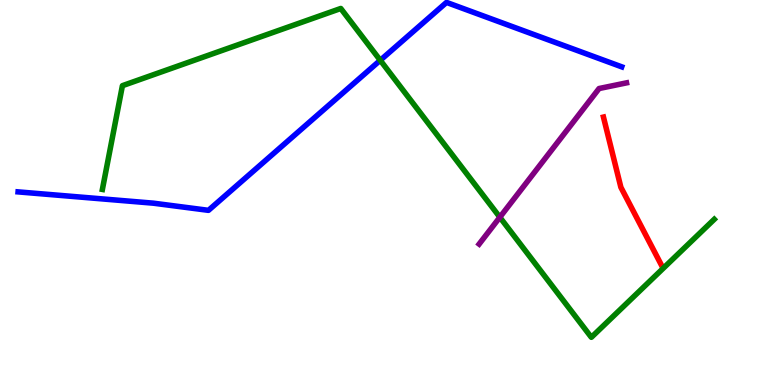[{'lines': ['blue', 'red'], 'intersections': []}, {'lines': ['green', 'red'], 'intersections': []}, {'lines': ['purple', 'red'], 'intersections': []}, {'lines': ['blue', 'green'], 'intersections': [{'x': 4.91, 'y': 8.43}]}, {'lines': ['blue', 'purple'], 'intersections': []}, {'lines': ['green', 'purple'], 'intersections': [{'x': 6.45, 'y': 4.36}]}]